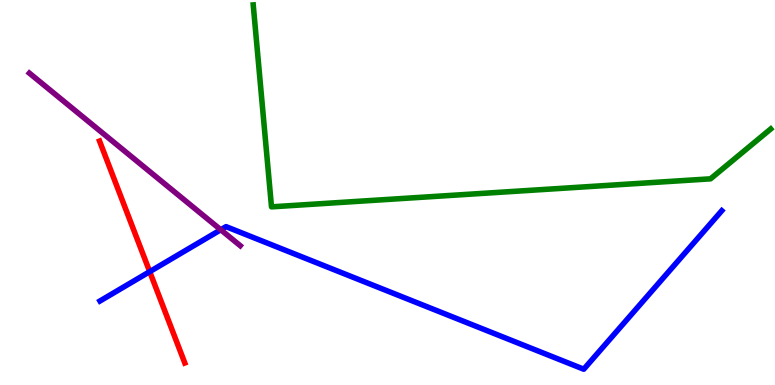[{'lines': ['blue', 'red'], 'intersections': [{'x': 1.93, 'y': 2.94}]}, {'lines': ['green', 'red'], 'intersections': []}, {'lines': ['purple', 'red'], 'intersections': []}, {'lines': ['blue', 'green'], 'intersections': []}, {'lines': ['blue', 'purple'], 'intersections': [{'x': 2.85, 'y': 4.03}]}, {'lines': ['green', 'purple'], 'intersections': []}]